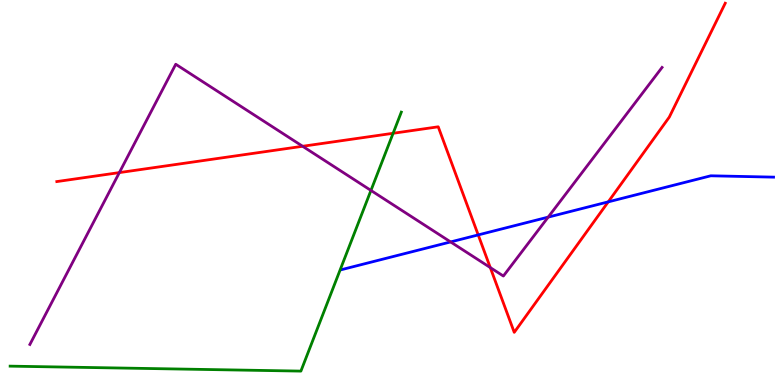[{'lines': ['blue', 'red'], 'intersections': [{'x': 6.17, 'y': 3.9}, {'x': 7.85, 'y': 4.76}]}, {'lines': ['green', 'red'], 'intersections': [{'x': 5.07, 'y': 6.54}]}, {'lines': ['purple', 'red'], 'intersections': [{'x': 1.54, 'y': 5.52}, {'x': 3.9, 'y': 6.2}, {'x': 6.33, 'y': 3.05}]}, {'lines': ['blue', 'green'], 'intersections': []}, {'lines': ['blue', 'purple'], 'intersections': [{'x': 5.81, 'y': 3.72}, {'x': 7.07, 'y': 4.36}]}, {'lines': ['green', 'purple'], 'intersections': [{'x': 4.79, 'y': 5.05}]}]